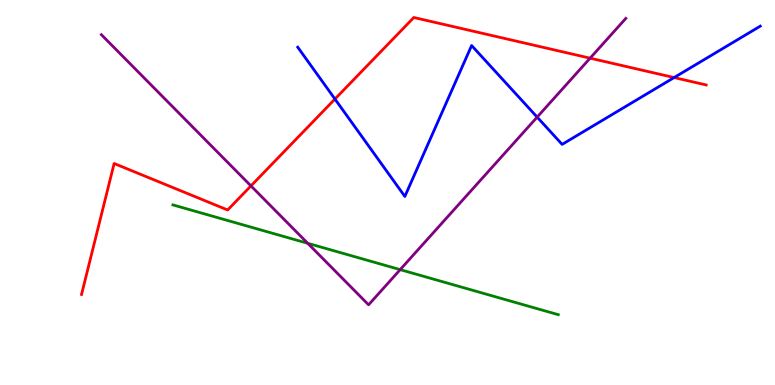[{'lines': ['blue', 'red'], 'intersections': [{'x': 4.32, 'y': 7.43}, {'x': 8.7, 'y': 7.99}]}, {'lines': ['green', 'red'], 'intersections': []}, {'lines': ['purple', 'red'], 'intersections': [{'x': 3.24, 'y': 5.17}, {'x': 7.61, 'y': 8.49}]}, {'lines': ['blue', 'green'], 'intersections': []}, {'lines': ['blue', 'purple'], 'intersections': [{'x': 6.93, 'y': 6.96}]}, {'lines': ['green', 'purple'], 'intersections': [{'x': 3.97, 'y': 3.68}, {'x': 5.16, 'y': 3.0}]}]